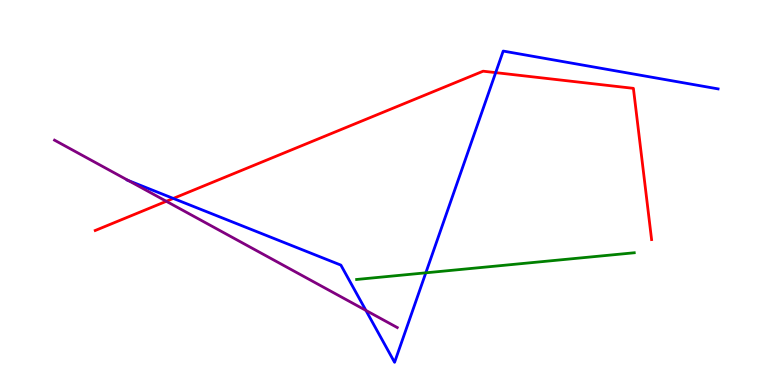[{'lines': ['blue', 'red'], 'intersections': [{'x': 2.24, 'y': 4.85}, {'x': 6.4, 'y': 8.11}]}, {'lines': ['green', 'red'], 'intersections': []}, {'lines': ['purple', 'red'], 'intersections': [{'x': 2.15, 'y': 4.77}]}, {'lines': ['blue', 'green'], 'intersections': [{'x': 5.49, 'y': 2.91}]}, {'lines': ['blue', 'purple'], 'intersections': [{'x': 1.66, 'y': 5.31}, {'x': 4.72, 'y': 1.94}]}, {'lines': ['green', 'purple'], 'intersections': []}]